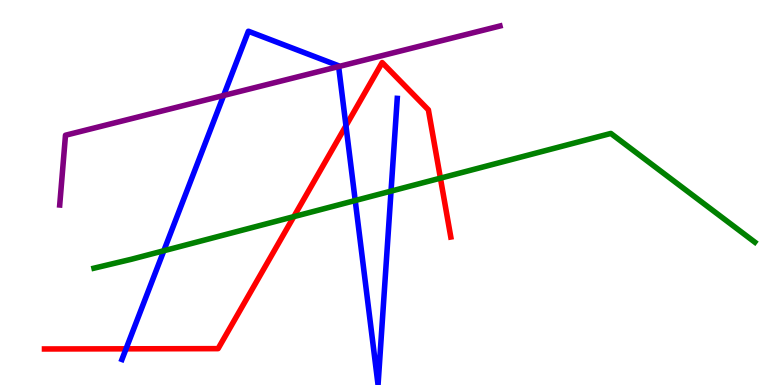[{'lines': ['blue', 'red'], 'intersections': [{'x': 1.63, 'y': 0.94}, {'x': 4.46, 'y': 6.73}]}, {'lines': ['green', 'red'], 'intersections': [{'x': 3.79, 'y': 4.37}, {'x': 5.68, 'y': 5.37}]}, {'lines': ['purple', 'red'], 'intersections': []}, {'lines': ['blue', 'green'], 'intersections': [{'x': 2.11, 'y': 3.49}, {'x': 4.58, 'y': 4.79}, {'x': 5.05, 'y': 5.04}]}, {'lines': ['blue', 'purple'], 'intersections': [{'x': 2.89, 'y': 7.52}, {'x': 4.37, 'y': 8.27}]}, {'lines': ['green', 'purple'], 'intersections': []}]